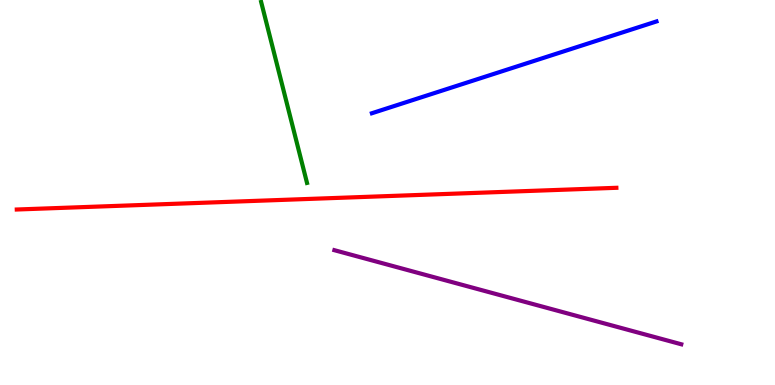[{'lines': ['blue', 'red'], 'intersections': []}, {'lines': ['green', 'red'], 'intersections': []}, {'lines': ['purple', 'red'], 'intersections': []}, {'lines': ['blue', 'green'], 'intersections': []}, {'lines': ['blue', 'purple'], 'intersections': []}, {'lines': ['green', 'purple'], 'intersections': []}]